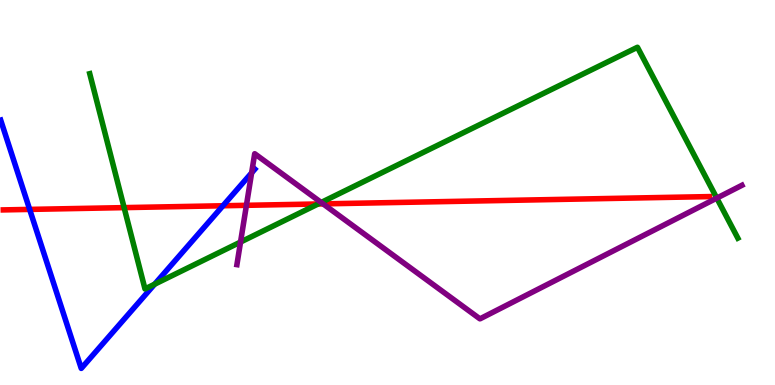[{'lines': ['blue', 'red'], 'intersections': [{'x': 0.383, 'y': 4.56}, {'x': 2.88, 'y': 4.66}]}, {'lines': ['green', 'red'], 'intersections': [{'x': 1.6, 'y': 4.61}, {'x': 4.1, 'y': 4.7}]}, {'lines': ['purple', 'red'], 'intersections': [{'x': 3.18, 'y': 4.67}, {'x': 4.17, 'y': 4.7}]}, {'lines': ['blue', 'green'], 'intersections': [{'x': 2.0, 'y': 2.62}]}, {'lines': ['blue', 'purple'], 'intersections': [{'x': 3.25, 'y': 5.51}]}, {'lines': ['green', 'purple'], 'intersections': [{'x': 3.1, 'y': 3.71}, {'x': 4.14, 'y': 4.74}, {'x': 9.25, 'y': 4.85}]}]